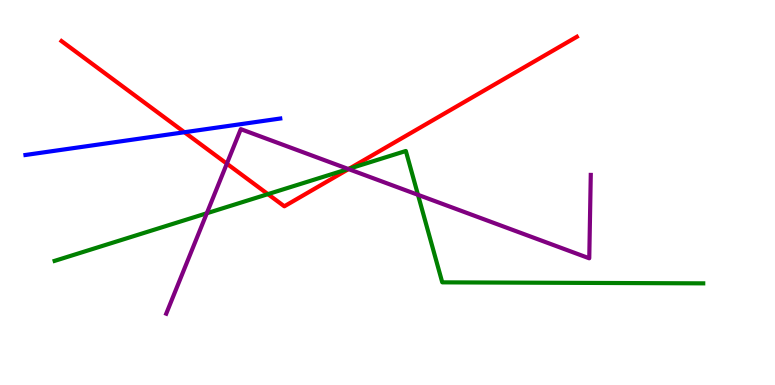[{'lines': ['blue', 'red'], 'intersections': [{'x': 2.38, 'y': 6.57}]}, {'lines': ['green', 'red'], 'intersections': [{'x': 3.46, 'y': 4.96}, {'x': 4.51, 'y': 5.62}]}, {'lines': ['purple', 'red'], 'intersections': [{'x': 2.93, 'y': 5.75}, {'x': 4.5, 'y': 5.61}]}, {'lines': ['blue', 'green'], 'intersections': []}, {'lines': ['blue', 'purple'], 'intersections': []}, {'lines': ['green', 'purple'], 'intersections': [{'x': 2.67, 'y': 4.46}, {'x': 4.49, 'y': 5.61}, {'x': 5.39, 'y': 4.94}]}]